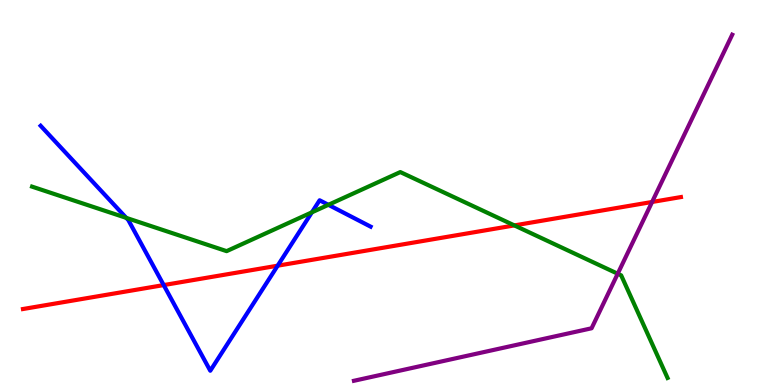[{'lines': ['blue', 'red'], 'intersections': [{'x': 2.11, 'y': 2.6}, {'x': 3.58, 'y': 3.1}]}, {'lines': ['green', 'red'], 'intersections': [{'x': 6.64, 'y': 4.15}]}, {'lines': ['purple', 'red'], 'intersections': [{'x': 8.41, 'y': 4.75}]}, {'lines': ['blue', 'green'], 'intersections': [{'x': 1.63, 'y': 4.34}, {'x': 4.02, 'y': 4.48}, {'x': 4.24, 'y': 4.68}]}, {'lines': ['blue', 'purple'], 'intersections': []}, {'lines': ['green', 'purple'], 'intersections': [{'x': 7.97, 'y': 2.89}]}]